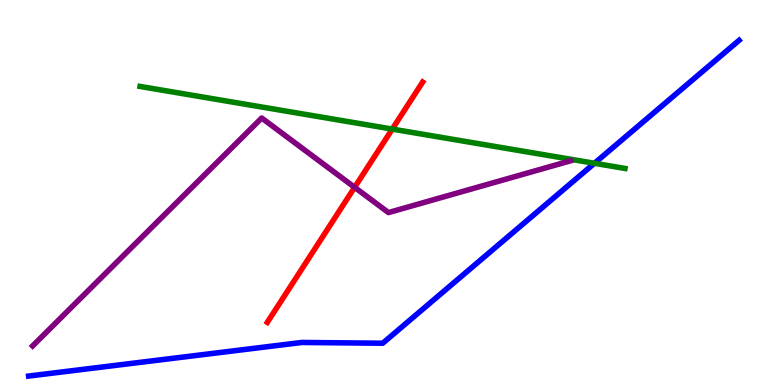[{'lines': ['blue', 'red'], 'intersections': []}, {'lines': ['green', 'red'], 'intersections': [{'x': 5.06, 'y': 6.65}]}, {'lines': ['purple', 'red'], 'intersections': [{'x': 4.58, 'y': 5.13}]}, {'lines': ['blue', 'green'], 'intersections': [{'x': 7.67, 'y': 5.76}]}, {'lines': ['blue', 'purple'], 'intersections': []}, {'lines': ['green', 'purple'], 'intersections': []}]